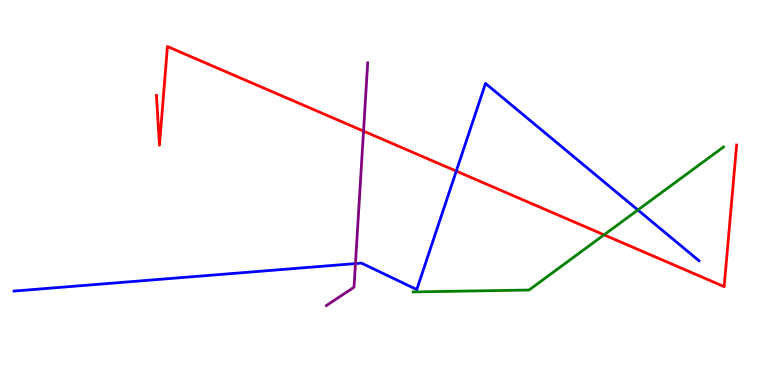[{'lines': ['blue', 'red'], 'intersections': [{'x': 5.89, 'y': 5.56}]}, {'lines': ['green', 'red'], 'intersections': [{'x': 7.79, 'y': 3.9}]}, {'lines': ['purple', 'red'], 'intersections': [{'x': 4.69, 'y': 6.59}]}, {'lines': ['blue', 'green'], 'intersections': [{'x': 8.23, 'y': 4.55}]}, {'lines': ['blue', 'purple'], 'intersections': [{'x': 4.59, 'y': 3.15}]}, {'lines': ['green', 'purple'], 'intersections': []}]